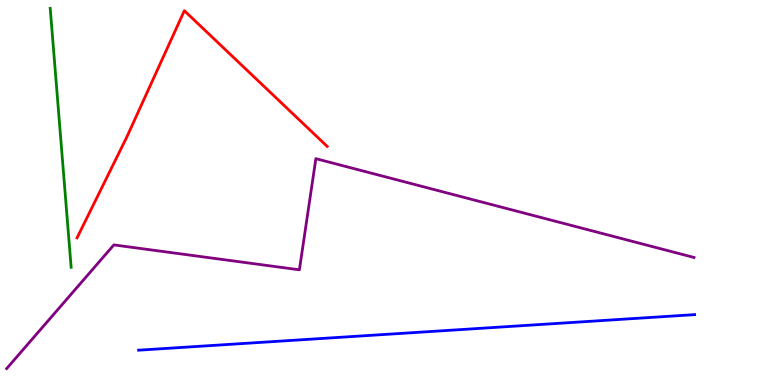[{'lines': ['blue', 'red'], 'intersections': []}, {'lines': ['green', 'red'], 'intersections': []}, {'lines': ['purple', 'red'], 'intersections': []}, {'lines': ['blue', 'green'], 'intersections': []}, {'lines': ['blue', 'purple'], 'intersections': []}, {'lines': ['green', 'purple'], 'intersections': []}]